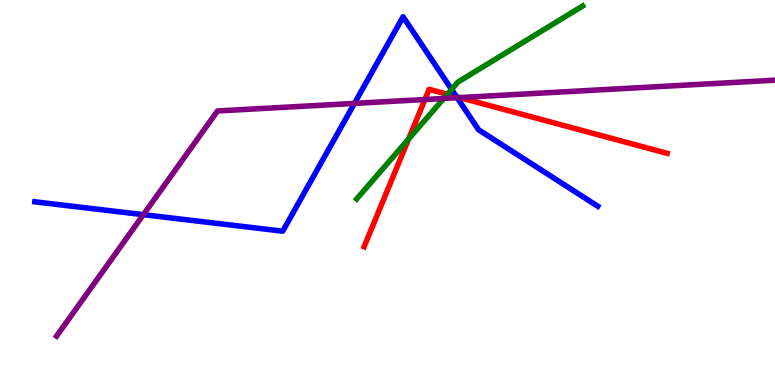[{'lines': ['blue', 'red'], 'intersections': [{'x': 5.89, 'y': 7.49}]}, {'lines': ['green', 'red'], 'intersections': [{'x': 5.27, 'y': 6.39}, {'x': 5.77, 'y': 7.55}]}, {'lines': ['purple', 'red'], 'intersections': [{'x': 5.48, 'y': 7.42}, {'x': 5.93, 'y': 7.47}]}, {'lines': ['blue', 'green'], 'intersections': [{'x': 5.83, 'y': 7.68}]}, {'lines': ['blue', 'purple'], 'intersections': [{'x': 1.85, 'y': 4.42}, {'x': 4.57, 'y': 7.31}, {'x': 5.9, 'y': 7.46}]}, {'lines': ['green', 'purple'], 'intersections': [{'x': 5.73, 'y': 7.44}]}]